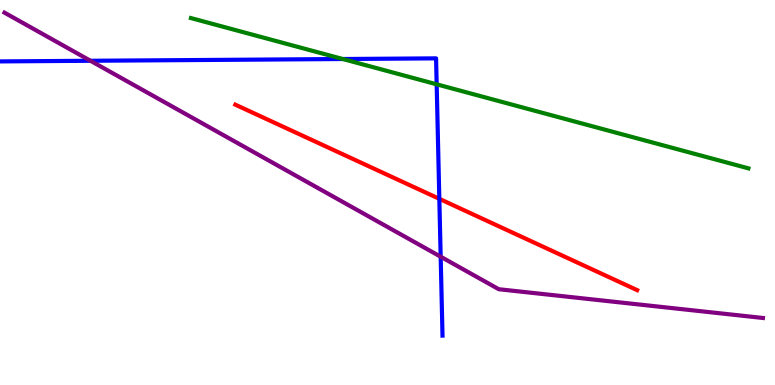[{'lines': ['blue', 'red'], 'intersections': [{'x': 5.67, 'y': 4.84}]}, {'lines': ['green', 'red'], 'intersections': []}, {'lines': ['purple', 'red'], 'intersections': []}, {'lines': ['blue', 'green'], 'intersections': [{'x': 4.42, 'y': 8.47}, {'x': 5.63, 'y': 7.81}]}, {'lines': ['blue', 'purple'], 'intersections': [{'x': 1.17, 'y': 8.42}, {'x': 5.69, 'y': 3.33}]}, {'lines': ['green', 'purple'], 'intersections': []}]